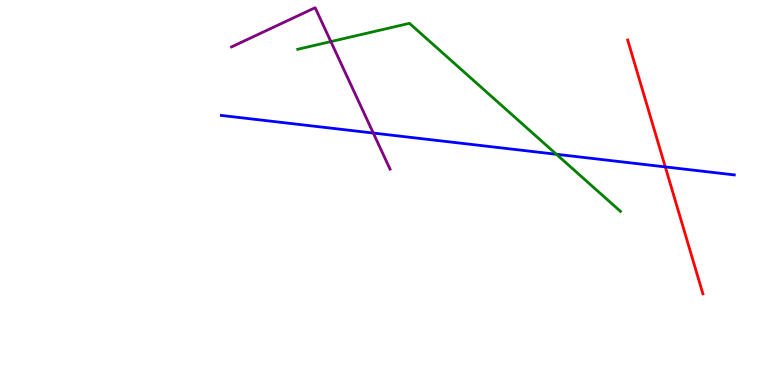[{'lines': ['blue', 'red'], 'intersections': [{'x': 8.58, 'y': 5.66}]}, {'lines': ['green', 'red'], 'intersections': []}, {'lines': ['purple', 'red'], 'intersections': []}, {'lines': ['blue', 'green'], 'intersections': [{'x': 7.18, 'y': 5.99}]}, {'lines': ['blue', 'purple'], 'intersections': [{'x': 4.82, 'y': 6.54}]}, {'lines': ['green', 'purple'], 'intersections': [{'x': 4.27, 'y': 8.92}]}]